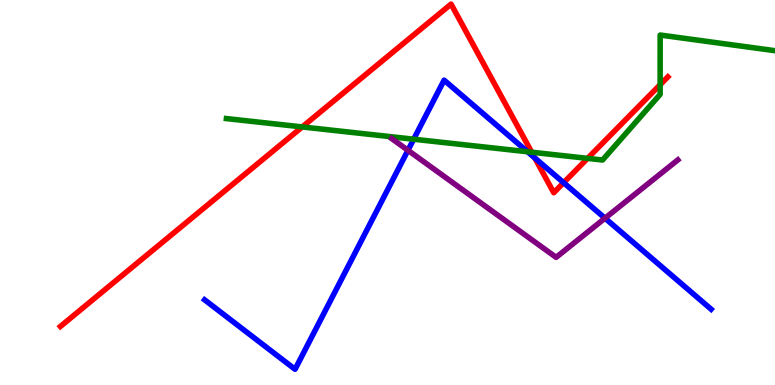[{'lines': ['blue', 'red'], 'intersections': [{'x': 6.9, 'y': 5.9}, {'x': 7.27, 'y': 5.25}]}, {'lines': ['green', 'red'], 'intersections': [{'x': 3.9, 'y': 6.7}, {'x': 6.86, 'y': 6.05}, {'x': 7.58, 'y': 5.89}, {'x': 8.52, 'y': 7.8}]}, {'lines': ['purple', 'red'], 'intersections': []}, {'lines': ['blue', 'green'], 'intersections': [{'x': 5.34, 'y': 6.38}, {'x': 6.81, 'y': 6.06}]}, {'lines': ['blue', 'purple'], 'intersections': [{'x': 5.26, 'y': 6.1}, {'x': 7.81, 'y': 4.33}]}, {'lines': ['green', 'purple'], 'intersections': []}]